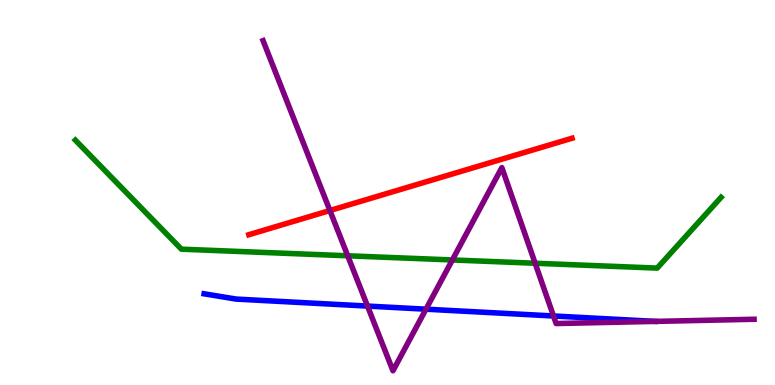[{'lines': ['blue', 'red'], 'intersections': []}, {'lines': ['green', 'red'], 'intersections': []}, {'lines': ['purple', 'red'], 'intersections': [{'x': 4.26, 'y': 4.53}]}, {'lines': ['blue', 'green'], 'intersections': []}, {'lines': ['blue', 'purple'], 'intersections': [{'x': 4.74, 'y': 2.05}, {'x': 5.5, 'y': 1.97}, {'x': 7.14, 'y': 1.79}]}, {'lines': ['green', 'purple'], 'intersections': [{'x': 4.49, 'y': 3.36}, {'x': 5.84, 'y': 3.25}, {'x': 6.91, 'y': 3.16}]}]